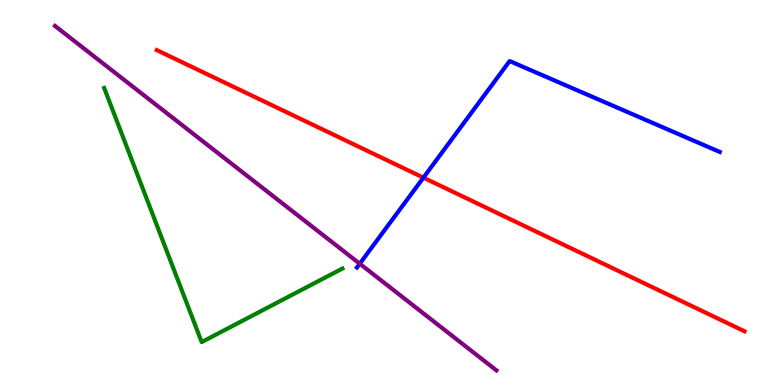[{'lines': ['blue', 'red'], 'intersections': [{'x': 5.46, 'y': 5.39}]}, {'lines': ['green', 'red'], 'intersections': []}, {'lines': ['purple', 'red'], 'intersections': []}, {'lines': ['blue', 'green'], 'intersections': []}, {'lines': ['blue', 'purple'], 'intersections': [{'x': 4.64, 'y': 3.15}]}, {'lines': ['green', 'purple'], 'intersections': []}]